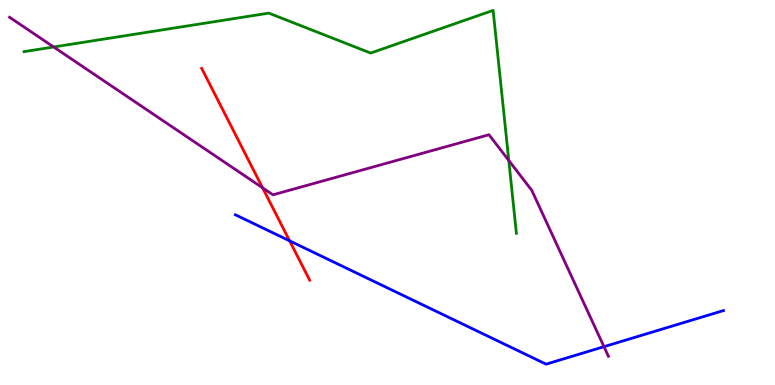[{'lines': ['blue', 'red'], 'intersections': [{'x': 3.74, 'y': 3.74}]}, {'lines': ['green', 'red'], 'intersections': []}, {'lines': ['purple', 'red'], 'intersections': [{'x': 3.39, 'y': 5.12}]}, {'lines': ['blue', 'green'], 'intersections': []}, {'lines': ['blue', 'purple'], 'intersections': [{'x': 7.79, 'y': 0.995}]}, {'lines': ['green', 'purple'], 'intersections': [{'x': 0.692, 'y': 8.78}, {'x': 6.56, 'y': 5.83}]}]